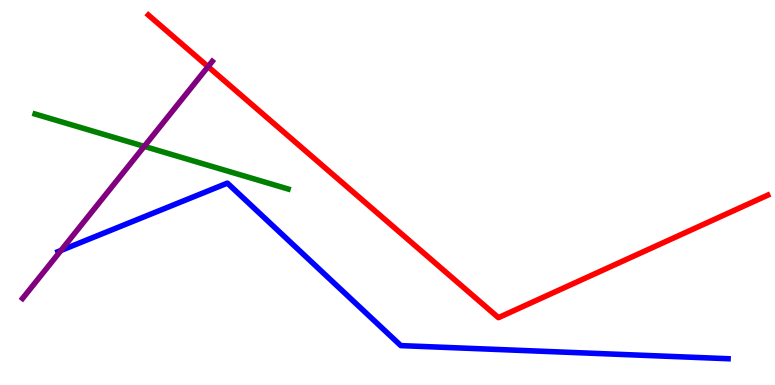[{'lines': ['blue', 'red'], 'intersections': []}, {'lines': ['green', 'red'], 'intersections': []}, {'lines': ['purple', 'red'], 'intersections': [{'x': 2.68, 'y': 8.27}]}, {'lines': ['blue', 'green'], 'intersections': []}, {'lines': ['blue', 'purple'], 'intersections': [{'x': 0.787, 'y': 3.49}]}, {'lines': ['green', 'purple'], 'intersections': [{'x': 1.86, 'y': 6.2}]}]